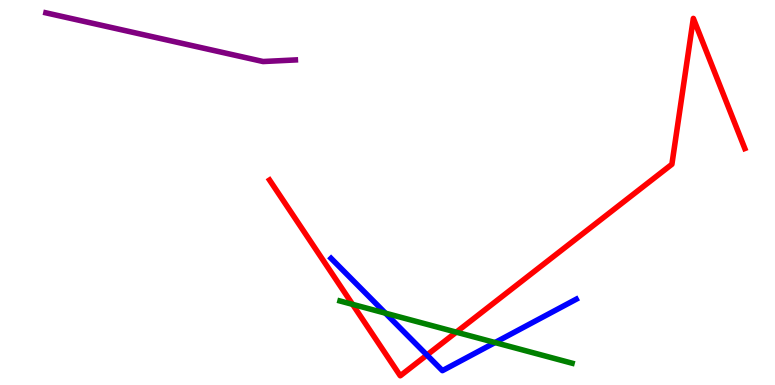[{'lines': ['blue', 'red'], 'intersections': [{'x': 5.51, 'y': 0.779}]}, {'lines': ['green', 'red'], 'intersections': [{'x': 4.55, 'y': 2.09}, {'x': 5.89, 'y': 1.37}]}, {'lines': ['purple', 'red'], 'intersections': []}, {'lines': ['blue', 'green'], 'intersections': [{'x': 4.97, 'y': 1.87}, {'x': 6.39, 'y': 1.1}]}, {'lines': ['blue', 'purple'], 'intersections': []}, {'lines': ['green', 'purple'], 'intersections': []}]